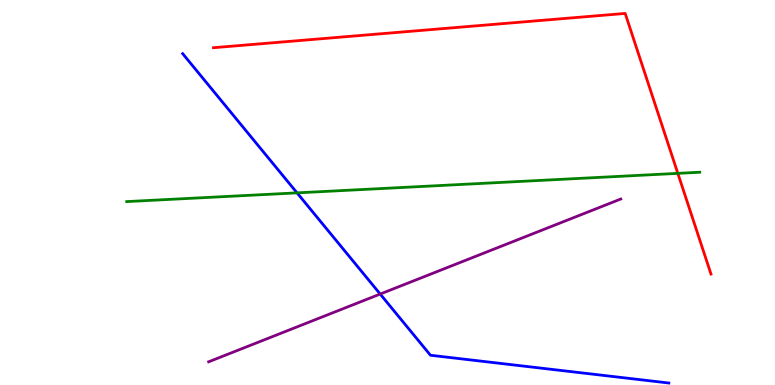[{'lines': ['blue', 'red'], 'intersections': []}, {'lines': ['green', 'red'], 'intersections': [{'x': 8.75, 'y': 5.5}]}, {'lines': ['purple', 'red'], 'intersections': []}, {'lines': ['blue', 'green'], 'intersections': [{'x': 3.83, 'y': 4.99}]}, {'lines': ['blue', 'purple'], 'intersections': [{'x': 4.91, 'y': 2.36}]}, {'lines': ['green', 'purple'], 'intersections': []}]